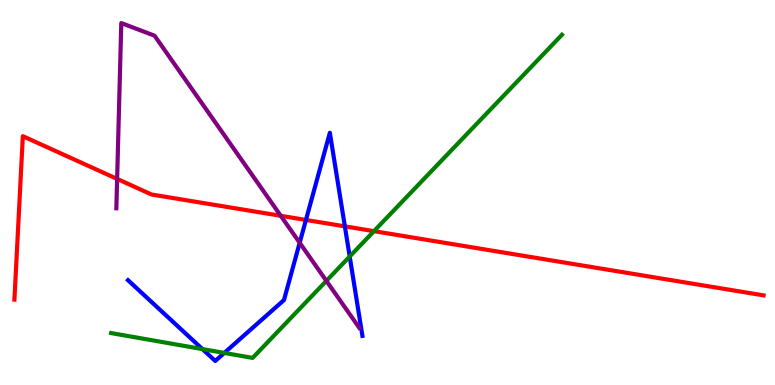[{'lines': ['blue', 'red'], 'intersections': [{'x': 3.95, 'y': 4.29}, {'x': 4.45, 'y': 4.12}]}, {'lines': ['green', 'red'], 'intersections': [{'x': 4.83, 'y': 4.0}]}, {'lines': ['purple', 'red'], 'intersections': [{'x': 1.51, 'y': 5.35}, {'x': 3.62, 'y': 4.39}]}, {'lines': ['blue', 'green'], 'intersections': [{'x': 2.61, 'y': 0.932}, {'x': 2.89, 'y': 0.833}, {'x': 4.51, 'y': 3.34}]}, {'lines': ['blue', 'purple'], 'intersections': [{'x': 3.87, 'y': 3.69}]}, {'lines': ['green', 'purple'], 'intersections': [{'x': 4.21, 'y': 2.7}]}]